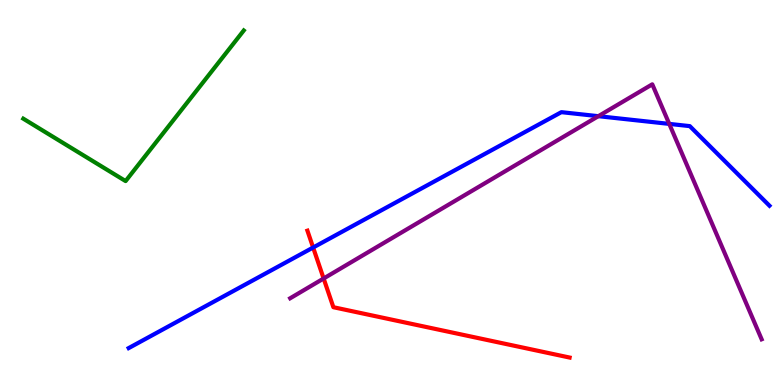[{'lines': ['blue', 'red'], 'intersections': [{'x': 4.04, 'y': 3.57}]}, {'lines': ['green', 'red'], 'intersections': []}, {'lines': ['purple', 'red'], 'intersections': [{'x': 4.18, 'y': 2.77}]}, {'lines': ['blue', 'green'], 'intersections': []}, {'lines': ['blue', 'purple'], 'intersections': [{'x': 7.72, 'y': 6.98}, {'x': 8.64, 'y': 6.78}]}, {'lines': ['green', 'purple'], 'intersections': []}]